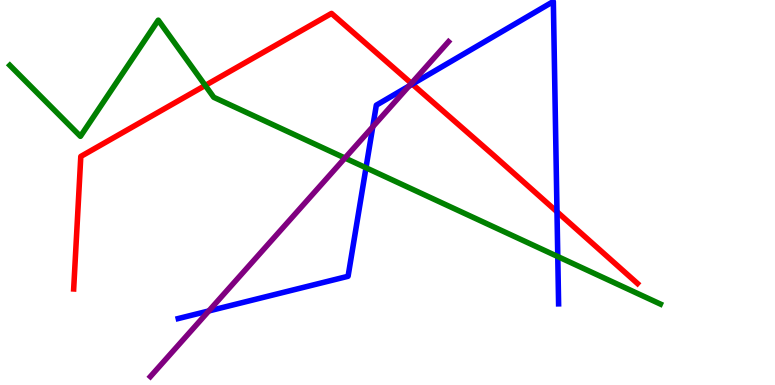[{'lines': ['blue', 'red'], 'intersections': [{'x': 5.32, 'y': 7.82}, {'x': 7.19, 'y': 4.5}]}, {'lines': ['green', 'red'], 'intersections': [{'x': 2.65, 'y': 7.78}]}, {'lines': ['purple', 'red'], 'intersections': [{'x': 5.31, 'y': 7.83}]}, {'lines': ['blue', 'green'], 'intersections': [{'x': 4.72, 'y': 5.64}, {'x': 7.2, 'y': 3.34}]}, {'lines': ['blue', 'purple'], 'intersections': [{'x': 2.69, 'y': 1.92}, {'x': 4.81, 'y': 6.71}, {'x': 5.28, 'y': 7.77}]}, {'lines': ['green', 'purple'], 'intersections': [{'x': 4.45, 'y': 5.9}]}]